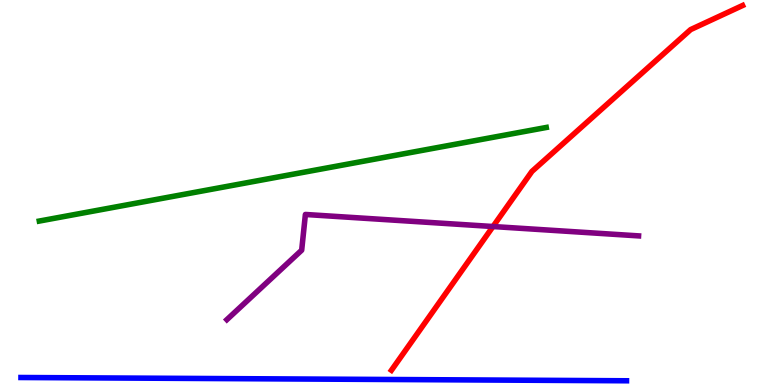[{'lines': ['blue', 'red'], 'intersections': []}, {'lines': ['green', 'red'], 'intersections': []}, {'lines': ['purple', 'red'], 'intersections': [{'x': 6.36, 'y': 4.12}]}, {'lines': ['blue', 'green'], 'intersections': []}, {'lines': ['blue', 'purple'], 'intersections': []}, {'lines': ['green', 'purple'], 'intersections': []}]